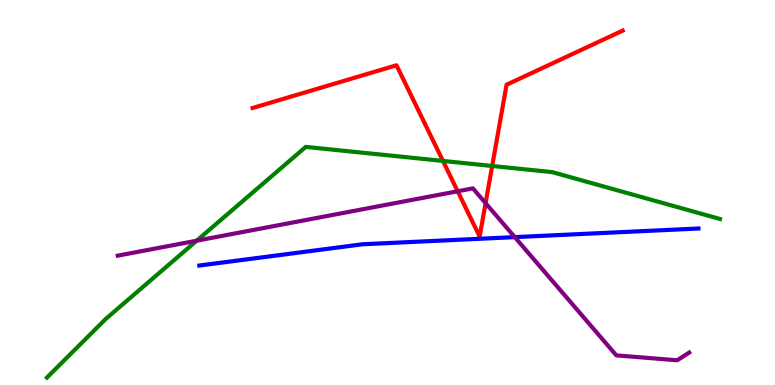[{'lines': ['blue', 'red'], 'intersections': []}, {'lines': ['green', 'red'], 'intersections': [{'x': 5.72, 'y': 5.82}, {'x': 6.35, 'y': 5.69}]}, {'lines': ['purple', 'red'], 'intersections': [{'x': 5.91, 'y': 5.03}, {'x': 6.27, 'y': 4.72}]}, {'lines': ['blue', 'green'], 'intersections': []}, {'lines': ['blue', 'purple'], 'intersections': [{'x': 6.64, 'y': 3.84}]}, {'lines': ['green', 'purple'], 'intersections': [{'x': 2.54, 'y': 3.75}]}]